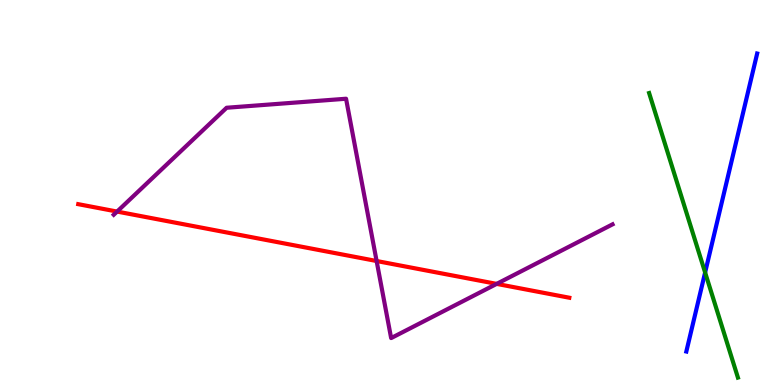[{'lines': ['blue', 'red'], 'intersections': []}, {'lines': ['green', 'red'], 'intersections': []}, {'lines': ['purple', 'red'], 'intersections': [{'x': 1.51, 'y': 4.5}, {'x': 4.86, 'y': 3.22}, {'x': 6.41, 'y': 2.63}]}, {'lines': ['blue', 'green'], 'intersections': [{'x': 9.1, 'y': 2.92}]}, {'lines': ['blue', 'purple'], 'intersections': []}, {'lines': ['green', 'purple'], 'intersections': []}]